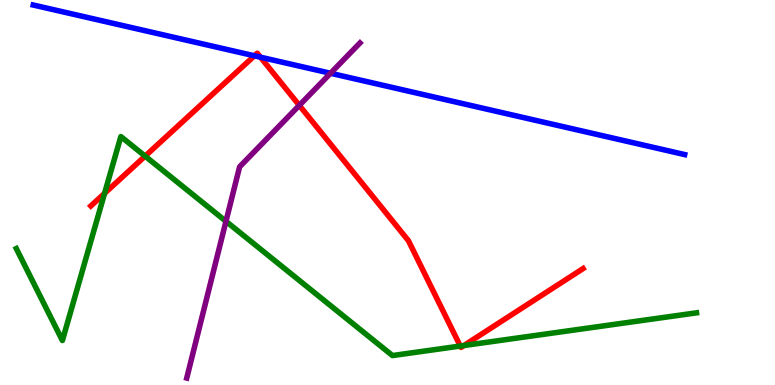[{'lines': ['blue', 'red'], 'intersections': [{'x': 3.28, 'y': 8.55}, {'x': 3.36, 'y': 8.51}]}, {'lines': ['green', 'red'], 'intersections': [{'x': 1.35, 'y': 4.98}, {'x': 1.87, 'y': 5.94}, {'x': 5.94, 'y': 1.01}, {'x': 5.99, 'y': 1.03}]}, {'lines': ['purple', 'red'], 'intersections': [{'x': 3.86, 'y': 7.26}]}, {'lines': ['blue', 'green'], 'intersections': []}, {'lines': ['blue', 'purple'], 'intersections': [{'x': 4.26, 'y': 8.1}]}, {'lines': ['green', 'purple'], 'intersections': [{'x': 2.92, 'y': 4.25}]}]